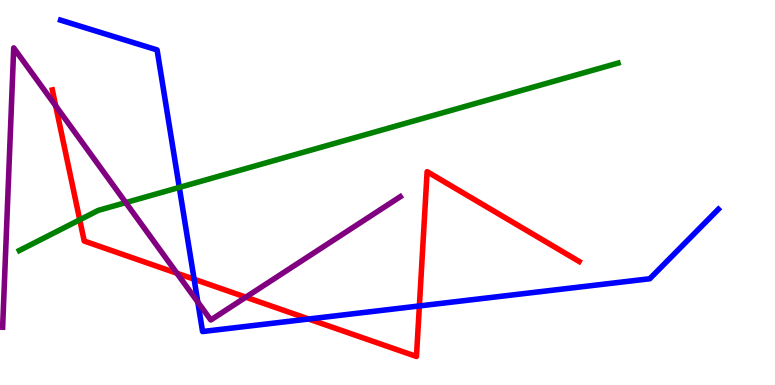[{'lines': ['blue', 'red'], 'intersections': [{'x': 2.5, 'y': 2.75}, {'x': 3.98, 'y': 1.71}, {'x': 5.41, 'y': 2.05}]}, {'lines': ['green', 'red'], 'intersections': [{'x': 1.03, 'y': 4.29}]}, {'lines': ['purple', 'red'], 'intersections': [{'x': 0.719, 'y': 7.25}, {'x': 2.28, 'y': 2.9}, {'x': 3.17, 'y': 2.28}]}, {'lines': ['blue', 'green'], 'intersections': [{'x': 2.31, 'y': 5.13}]}, {'lines': ['blue', 'purple'], 'intersections': [{'x': 2.55, 'y': 2.15}]}, {'lines': ['green', 'purple'], 'intersections': [{'x': 1.62, 'y': 4.74}]}]